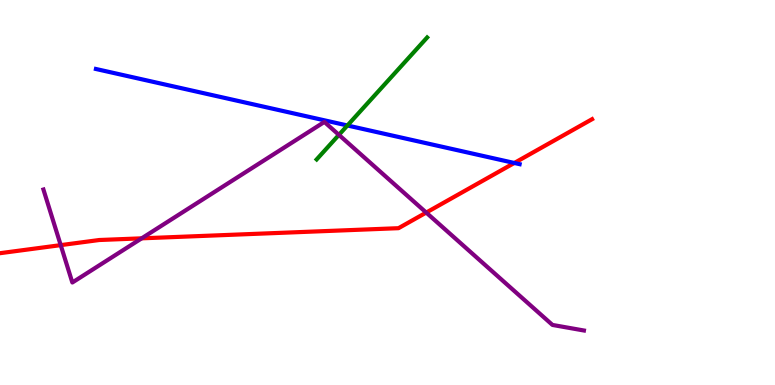[{'lines': ['blue', 'red'], 'intersections': [{'x': 6.64, 'y': 5.77}]}, {'lines': ['green', 'red'], 'intersections': []}, {'lines': ['purple', 'red'], 'intersections': [{'x': 0.783, 'y': 3.63}, {'x': 1.83, 'y': 3.81}, {'x': 5.5, 'y': 4.48}]}, {'lines': ['blue', 'green'], 'intersections': [{'x': 4.48, 'y': 6.74}]}, {'lines': ['blue', 'purple'], 'intersections': []}, {'lines': ['green', 'purple'], 'intersections': [{'x': 4.37, 'y': 6.5}]}]